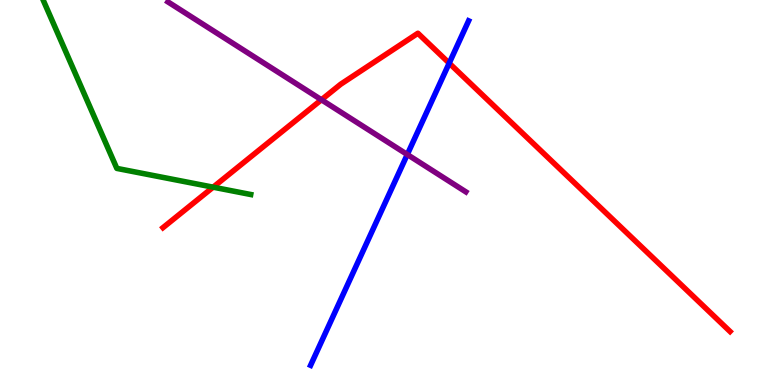[{'lines': ['blue', 'red'], 'intersections': [{'x': 5.8, 'y': 8.36}]}, {'lines': ['green', 'red'], 'intersections': [{'x': 2.75, 'y': 5.14}]}, {'lines': ['purple', 'red'], 'intersections': [{'x': 4.15, 'y': 7.41}]}, {'lines': ['blue', 'green'], 'intersections': []}, {'lines': ['blue', 'purple'], 'intersections': [{'x': 5.26, 'y': 5.99}]}, {'lines': ['green', 'purple'], 'intersections': []}]